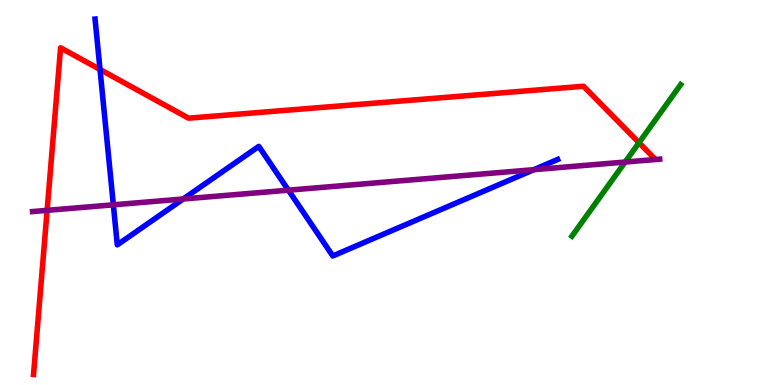[{'lines': ['blue', 'red'], 'intersections': [{'x': 1.29, 'y': 8.2}]}, {'lines': ['green', 'red'], 'intersections': [{'x': 8.25, 'y': 6.29}]}, {'lines': ['purple', 'red'], 'intersections': [{'x': 0.608, 'y': 4.54}]}, {'lines': ['blue', 'green'], 'intersections': []}, {'lines': ['blue', 'purple'], 'intersections': [{'x': 1.46, 'y': 4.68}, {'x': 2.36, 'y': 4.83}, {'x': 3.72, 'y': 5.06}, {'x': 6.89, 'y': 5.59}]}, {'lines': ['green', 'purple'], 'intersections': [{'x': 8.07, 'y': 5.79}]}]